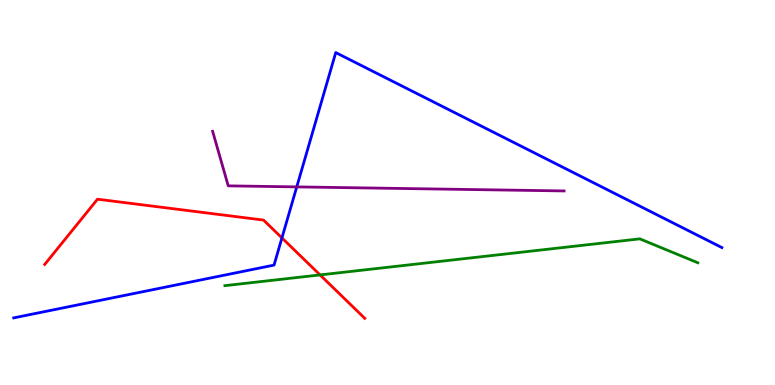[{'lines': ['blue', 'red'], 'intersections': [{'x': 3.64, 'y': 3.82}]}, {'lines': ['green', 'red'], 'intersections': [{'x': 4.13, 'y': 2.86}]}, {'lines': ['purple', 'red'], 'intersections': []}, {'lines': ['blue', 'green'], 'intersections': []}, {'lines': ['blue', 'purple'], 'intersections': [{'x': 3.83, 'y': 5.15}]}, {'lines': ['green', 'purple'], 'intersections': []}]